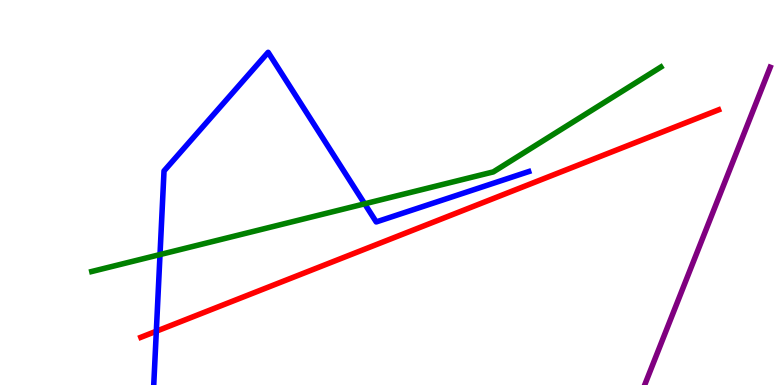[{'lines': ['blue', 'red'], 'intersections': [{'x': 2.02, 'y': 1.4}]}, {'lines': ['green', 'red'], 'intersections': []}, {'lines': ['purple', 'red'], 'intersections': []}, {'lines': ['blue', 'green'], 'intersections': [{'x': 2.06, 'y': 3.39}, {'x': 4.71, 'y': 4.71}]}, {'lines': ['blue', 'purple'], 'intersections': []}, {'lines': ['green', 'purple'], 'intersections': []}]